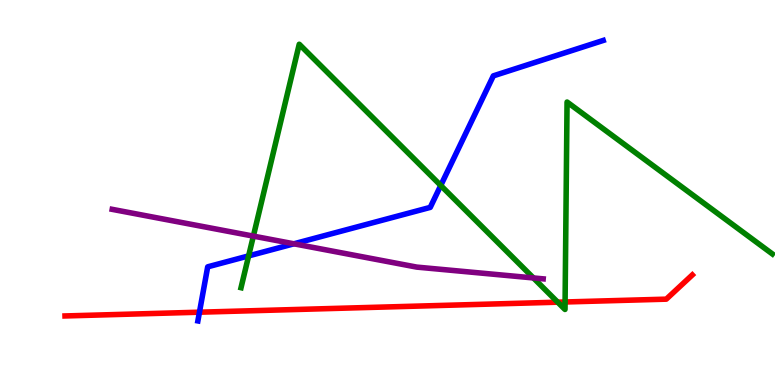[{'lines': ['blue', 'red'], 'intersections': [{'x': 2.57, 'y': 1.89}]}, {'lines': ['green', 'red'], 'intersections': [{'x': 7.2, 'y': 2.15}, {'x': 7.29, 'y': 2.16}]}, {'lines': ['purple', 'red'], 'intersections': []}, {'lines': ['blue', 'green'], 'intersections': [{'x': 3.21, 'y': 3.35}, {'x': 5.69, 'y': 5.18}]}, {'lines': ['blue', 'purple'], 'intersections': [{'x': 3.79, 'y': 3.67}]}, {'lines': ['green', 'purple'], 'intersections': [{'x': 3.27, 'y': 3.87}, {'x': 6.88, 'y': 2.78}]}]